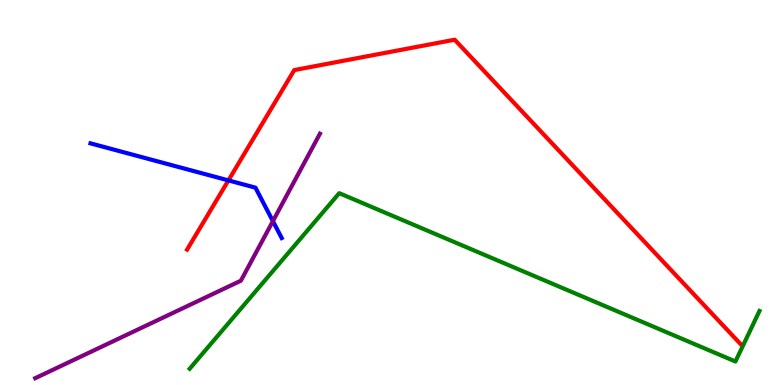[{'lines': ['blue', 'red'], 'intersections': [{'x': 2.95, 'y': 5.31}]}, {'lines': ['green', 'red'], 'intersections': []}, {'lines': ['purple', 'red'], 'intersections': []}, {'lines': ['blue', 'green'], 'intersections': []}, {'lines': ['blue', 'purple'], 'intersections': [{'x': 3.52, 'y': 4.26}]}, {'lines': ['green', 'purple'], 'intersections': []}]